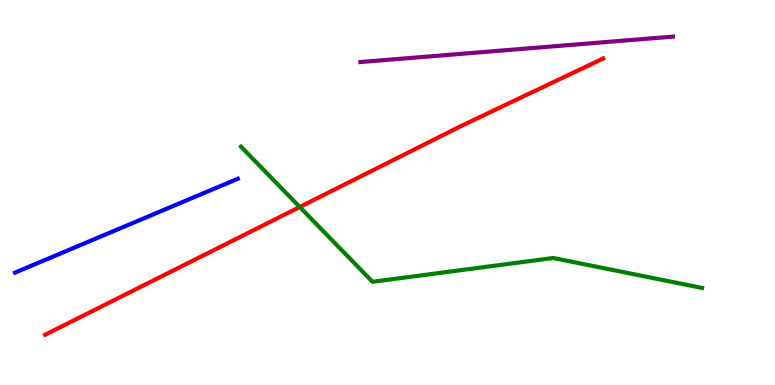[{'lines': ['blue', 'red'], 'intersections': []}, {'lines': ['green', 'red'], 'intersections': [{'x': 3.87, 'y': 4.62}]}, {'lines': ['purple', 'red'], 'intersections': []}, {'lines': ['blue', 'green'], 'intersections': []}, {'lines': ['blue', 'purple'], 'intersections': []}, {'lines': ['green', 'purple'], 'intersections': []}]